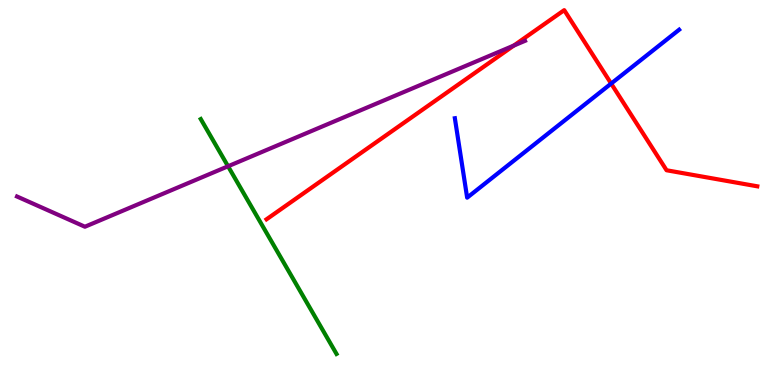[{'lines': ['blue', 'red'], 'intersections': [{'x': 7.89, 'y': 7.83}]}, {'lines': ['green', 'red'], 'intersections': []}, {'lines': ['purple', 'red'], 'intersections': [{'x': 6.63, 'y': 8.82}]}, {'lines': ['blue', 'green'], 'intersections': []}, {'lines': ['blue', 'purple'], 'intersections': []}, {'lines': ['green', 'purple'], 'intersections': [{'x': 2.94, 'y': 5.68}]}]